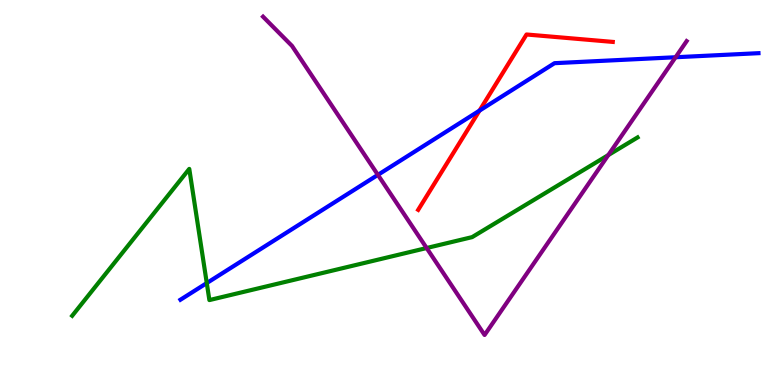[{'lines': ['blue', 'red'], 'intersections': [{'x': 6.19, 'y': 7.13}]}, {'lines': ['green', 'red'], 'intersections': []}, {'lines': ['purple', 'red'], 'intersections': []}, {'lines': ['blue', 'green'], 'intersections': [{'x': 2.67, 'y': 2.65}]}, {'lines': ['blue', 'purple'], 'intersections': [{'x': 4.88, 'y': 5.46}, {'x': 8.72, 'y': 8.51}]}, {'lines': ['green', 'purple'], 'intersections': [{'x': 5.5, 'y': 3.56}, {'x': 7.85, 'y': 5.97}]}]